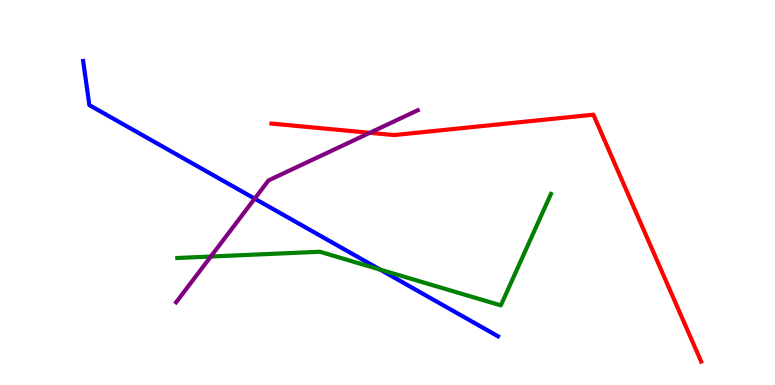[{'lines': ['blue', 'red'], 'intersections': []}, {'lines': ['green', 'red'], 'intersections': []}, {'lines': ['purple', 'red'], 'intersections': [{'x': 4.77, 'y': 6.55}]}, {'lines': ['blue', 'green'], 'intersections': [{'x': 4.91, 'y': 3.0}]}, {'lines': ['blue', 'purple'], 'intersections': [{'x': 3.29, 'y': 4.84}]}, {'lines': ['green', 'purple'], 'intersections': [{'x': 2.72, 'y': 3.34}]}]